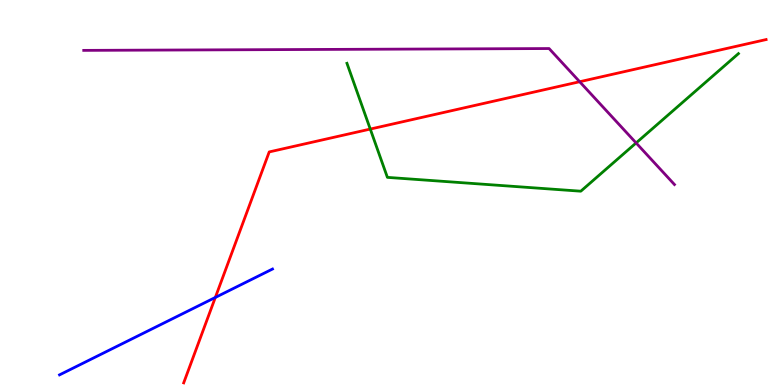[{'lines': ['blue', 'red'], 'intersections': [{'x': 2.78, 'y': 2.27}]}, {'lines': ['green', 'red'], 'intersections': [{'x': 4.78, 'y': 6.65}]}, {'lines': ['purple', 'red'], 'intersections': [{'x': 7.48, 'y': 7.88}]}, {'lines': ['blue', 'green'], 'intersections': []}, {'lines': ['blue', 'purple'], 'intersections': []}, {'lines': ['green', 'purple'], 'intersections': [{'x': 8.21, 'y': 6.29}]}]